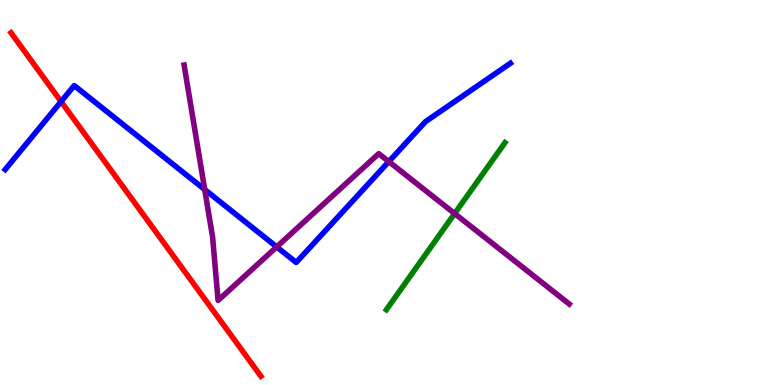[{'lines': ['blue', 'red'], 'intersections': [{'x': 0.788, 'y': 7.36}]}, {'lines': ['green', 'red'], 'intersections': []}, {'lines': ['purple', 'red'], 'intersections': []}, {'lines': ['blue', 'green'], 'intersections': []}, {'lines': ['blue', 'purple'], 'intersections': [{'x': 2.64, 'y': 5.08}, {'x': 3.57, 'y': 3.59}, {'x': 5.02, 'y': 5.8}]}, {'lines': ['green', 'purple'], 'intersections': [{'x': 5.87, 'y': 4.45}]}]